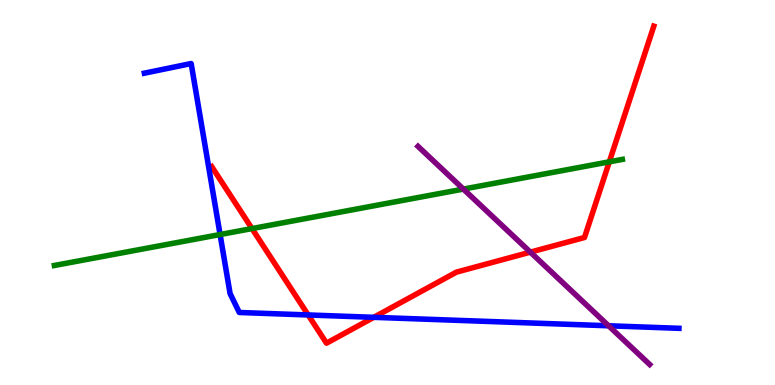[{'lines': ['blue', 'red'], 'intersections': [{'x': 3.98, 'y': 1.82}, {'x': 4.82, 'y': 1.76}]}, {'lines': ['green', 'red'], 'intersections': [{'x': 3.25, 'y': 4.06}, {'x': 7.86, 'y': 5.8}]}, {'lines': ['purple', 'red'], 'intersections': [{'x': 6.84, 'y': 3.45}]}, {'lines': ['blue', 'green'], 'intersections': [{'x': 2.84, 'y': 3.91}]}, {'lines': ['blue', 'purple'], 'intersections': [{'x': 7.85, 'y': 1.54}]}, {'lines': ['green', 'purple'], 'intersections': [{'x': 5.98, 'y': 5.09}]}]